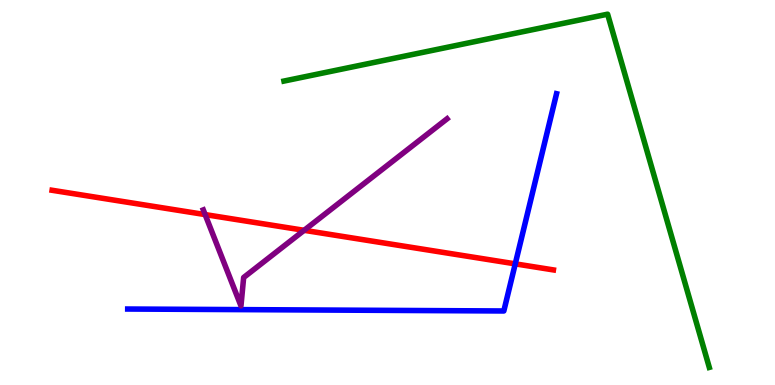[{'lines': ['blue', 'red'], 'intersections': [{'x': 6.65, 'y': 3.15}]}, {'lines': ['green', 'red'], 'intersections': []}, {'lines': ['purple', 'red'], 'intersections': [{'x': 2.65, 'y': 4.43}, {'x': 3.92, 'y': 4.02}]}, {'lines': ['blue', 'green'], 'intersections': []}, {'lines': ['blue', 'purple'], 'intersections': []}, {'lines': ['green', 'purple'], 'intersections': []}]